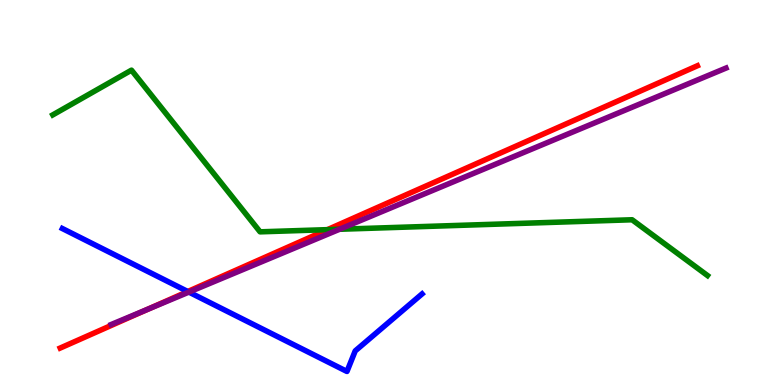[{'lines': ['blue', 'red'], 'intersections': [{'x': 2.42, 'y': 2.43}]}, {'lines': ['green', 'red'], 'intersections': [{'x': 4.23, 'y': 4.04}]}, {'lines': ['purple', 'red'], 'intersections': [{'x': 1.91, 'y': 1.97}]}, {'lines': ['blue', 'green'], 'intersections': []}, {'lines': ['blue', 'purple'], 'intersections': [{'x': 2.44, 'y': 2.41}]}, {'lines': ['green', 'purple'], 'intersections': [{'x': 4.38, 'y': 4.05}]}]